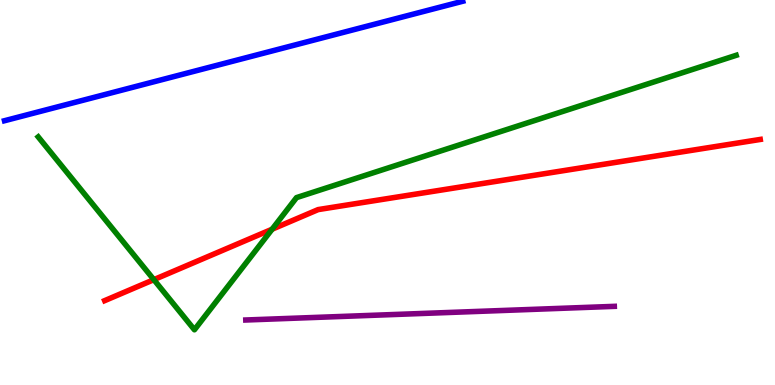[{'lines': ['blue', 'red'], 'intersections': []}, {'lines': ['green', 'red'], 'intersections': [{'x': 1.99, 'y': 2.74}, {'x': 3.51, 'y': 4.05}]}, {'lines': ['purple', 'red'], 'intersections': []}, {'lines': ['blue', 'green'], 'intersections': []}, {'lines': ['blue', 'purple'], 'intersections': []}, {'lines': ['green', 'purple'], 'intersections': []}]